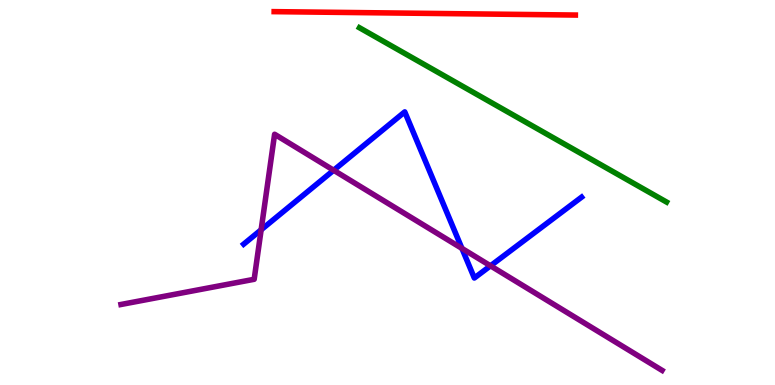[{'lines': ['blue', 'red'], 'intersections': []}, {'lines': ['green', 'red'], 'intersections': []}, {'lines': ['purple', 'red'], 'intersections': []}, {'lines': ['blue', 'green'], 'intersections': []}, {'lines': ['blue', 'purple'], 'intersections': [{'x': 3.37, 'y': 4.03}, {'x': 4.31, 'y': 5.58}, {'x': 5.96, 'y': 3.55}, {'x': 6.33, 'y': 3.1}]}, {'lines': ['green', 'purple'], 'intersections': []}]